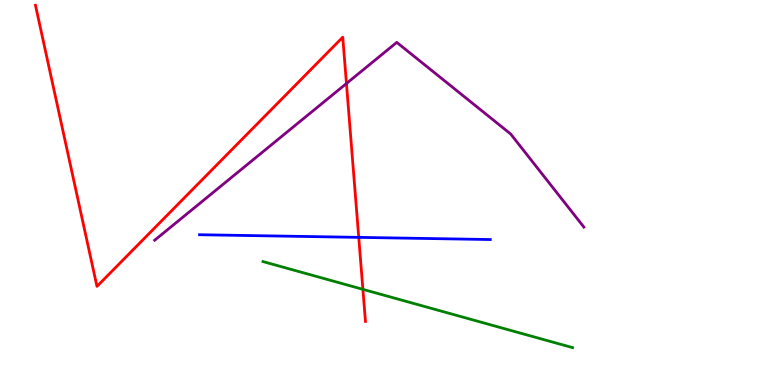[{'lines': ['blue', 'red'], 'intersections': [{'x': 4.63, 'y': 3.83}]}, {'lines': ['green', 'red'], 'intersections': [{'x': 4.68, 'y': 2.48}]}, {'lines': ['purple', 'red'], 'intersections': [{'x': 4.47, 'y': 7.83}]}, {'lines': ['blue', 'green'], 'intersections': []}, {'lines': ['blue', 'purple'], 'intersections': []}, {'lines': ['green', 'purple'], 'intersections': []}]